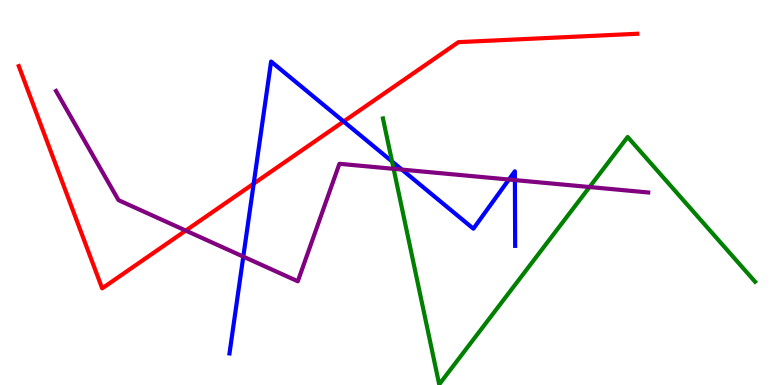[{'lines': ['blue', 'red'], 'intersections': [{'x': 3.27, 'y': 5.23}, {'x': 4.43, 'y': 6.84}]}, {'lines': ['green', 'red'], 'intersections': []}, {'lines': ['purple', 'red'], 'intersections': [{'x': 2.4, 'y': 4.01}]}, {'lines': ['blue', 'green'], 'intersections': [{'x': 5.06, 'y': 5.81}]}, {'lines': ['blue', 'purple'], 'intersections': [{'x': 3.14, 'y': 3.33}, {'x': 5.19, 'y': 5.59}, {'x': 6.57, 'y': 5.34}, {'x': 6.64, 'y': 5.32}]}, {'lines': ['green', 'purple'], 'intersections': [{'x': 5.08, 'y': 5.61}, {'x': 7.61, 'y': 5.14}]}]